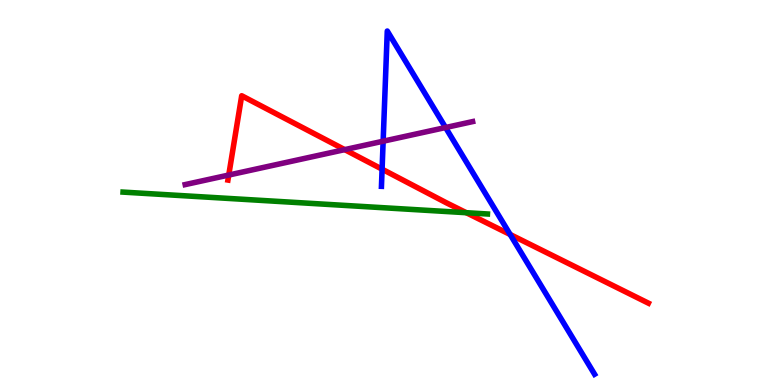[{'lines': ['blue', 'red'], 'intersections': [{'x': 4.93, 'y': 5.61}, {'x': 6.58, 'y': 3.91}]}, {'lines': ['green', 'red'], 'intersections': [{'x': 6.02, 'y': 4.48}]}, {'lines': ['purple', 'red'], 'intersections': [{'x': 2.95, 'y': 5.45}, {'x': 4.45, 'y': 6.11}]}, {'lines': ['blue', 'green'], 'intersections': []}, {'lines': ['blue', 'purple'], 'intersections': [{'x': 4.94, 'y': 6.33}, {'x': 5.75, 'y': 6.69}]}, {'lines': ['green', 'purple'], 'intersections': []}]